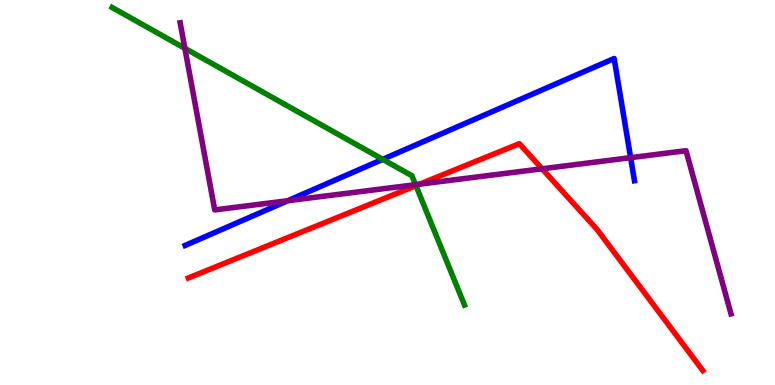[{'lines': ['blue', 'red'], 'intersections': []}, {'lines': ['green', 'red'], 'intersections': [{'x': 5.37, 'y': 5.18}]}, {'lines': ['purple', 'red'], 'intersections': [{'x': 5.41, 'y': 5.22}, {'x': 6.99, 'y': 5.62}]}, {'lines': ['blue', 'green'], 'intersections': [{'x': 4.94, 'y': 5.86}]}, {'lines': ['blue', 'purple'], 'intersections': [{'x': 3.71, 'y': 4.79}, {'x': 8.14, 'y': 5.9}]}, {'lines': ['green', 'purple'], 'intersections': [{'x': 2.39, 'y': 8.75}, {'x': 5.36, 'y': 5.2}]}]